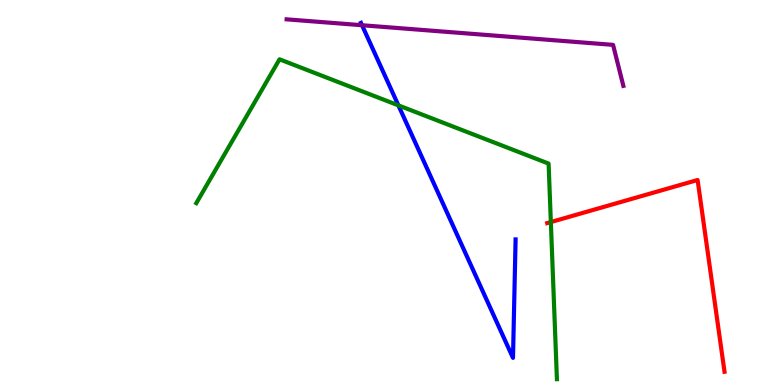[{'lines': ['blue', 'red'], 'intersections': []}, {'lines': ['green', 'red'], 'intersections': [{'x': 7.11, 'y': 4.23}]}, {'lines': ['purple', 'red'], 'intersections': []}, {'lines': ['blue', 'green'], 'intersections': [{'x': 5.14, 'y': 7.26}]}, {'lines': ['blue', 'purple'], 'intersections': [{'x': 4.67, 'y': 9.34}]}, {'lines': ['green', 'purple'], 'intersections': []}]